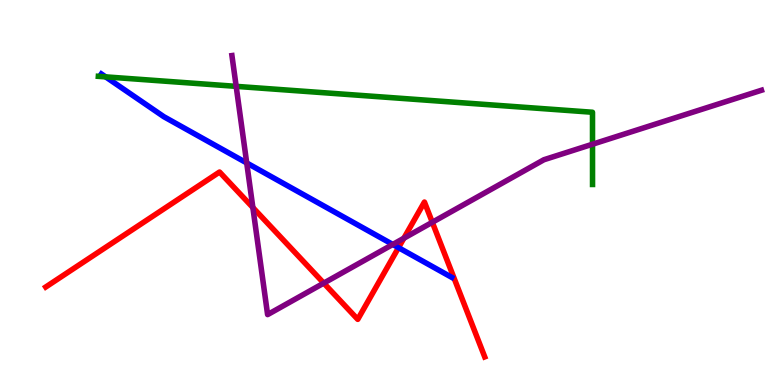[{'lines': ['blue', 'red'], 'intersections': [{'x': 5.14, 'y': 3.57}]}, {'lines': ['green', 'red'], 'intersections': []}, {'lines': ['purple', 'red'], 'intersections': [{'x': 3.26, 'y': 4.61}, {'x': 4.18, 'y': 2.65}, {'x': 5.21, 'y': 3.81}, {'x': 5.58, 'y': 4.23}]}, {'lines': ['blue', 'green'], 'intersections': [{'x': 1.36, 'y': 8.0}]}, {'lines': ['blue', 'purple'], 'intersections': [{'x': 3.18, 'y': 5.77}, {'x': 5.07, 'y': 3.65}]}, {'lines': ['green', 'purple'], 'intersections': [{'x': 3.05, 'y': 7.76}, {'x': 7.65, 'y': 6.25}]}]